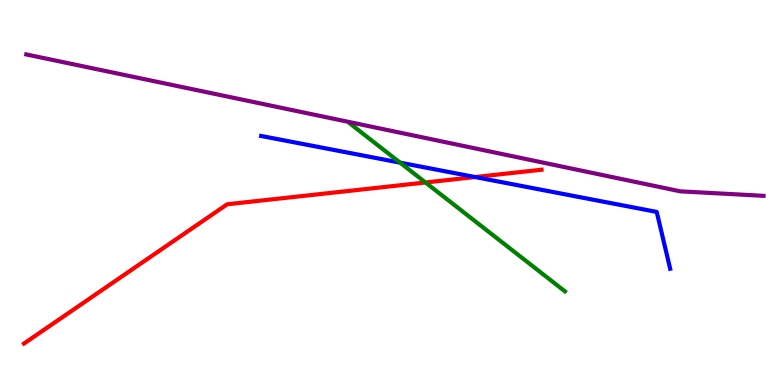[{'lines': ['blue', 'red'], 'intersections': [{'x': 6.13, 'y': 5.4}]}, {'lines': ['green', 'red'], 'intersections': [{'x': 5.49, 'y': 5.26}]}, {'lines': ['purple', 'red'], 'intersections': []}, {'lines': ['blue', 'green'], 'intersections': [{'x': 5.16, 'y': 5.78}]}, {'lines': ['blue', 'purple'], 'intersections': []}, {'lines': ['green', 'purple'], 'intersections': []}]